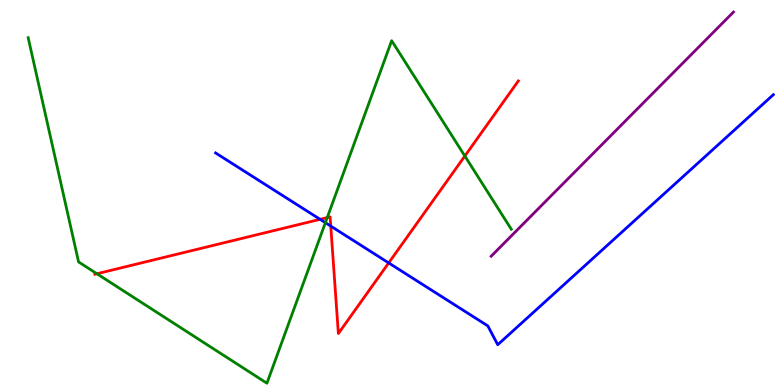[{'lines': ['blue', 'red'], 'intersections': [{'x': 4.13, 'y': 4.3}, {'x': 4.27, 'y': 4.13}, {'x': 5.02, 'y': 3.17}]}, {'lines': ['green', 'red'], 'intersections': [{'x': 1.25, 'y': 2.89}, {'x': 4.22, 'y': 4.35}, {'x': 6.0, 'y': 5.95}]}, {'lines': ['purple', 'red'], 'intersections': []}, {'lines': ['blue', 'green'], 'intersections': [{'x': 4.2, 'y': 4.22}]}, {'lines': ['blue', 'purple'], 'intersections': []}, {'lines': ['green', 'purple'], 'intersections': []}]